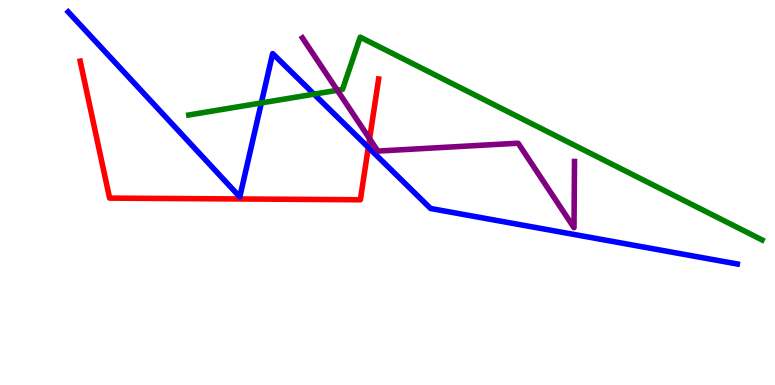[{'lines': ['blue', 'red'], 'intersections': [{'x': 4.75, 'y': 6.17}]}, {'lines': ['green', 'red'], 'intersections': []}, {'lines': ['purple', 'red'], 'intersections': [{'x': 4.77, 'y': 6.4}]}, {'lines': ['blue', 'green'], 'intersections': [{'x': 3.37, 'y': 7.33}, {'x': 4.05, 'y': 7.55}]}, {'lines': ['blue', 'purple'], 'intersections': []}, {'lines': ['green', 'purple'], 'intersections': [{'x': 4.35, 'y': 7.66}]}]